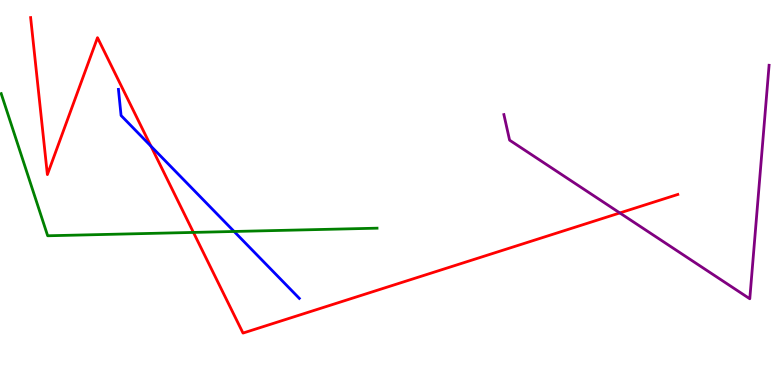[{'lines': ['blue', 'red'], 'intersections': [{'x': 1.95, 'y': 6.2}]}, {'lines': ['green', 'red'], 'intersections': [{'x': 2.5, 'y': 3.96}]}, {'lines': ['purple', 'red'], 'intersections': [{'x': 8.0, 'y': 4.47}]}, {'lines': ['blue', 'green'], 'intersections': [{'x': 3.02, 'y': 3.99}]}, {'lines': ['blue', 'purple'], 'intersections': []}, {'lines': ['green', 'purple'], 'intersections': []}]